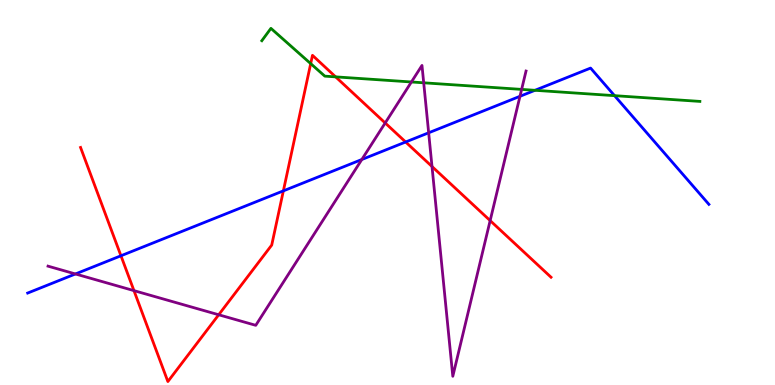[{'lines': ['blue', 'red'], 'intersections': [{'x': 1.56, 'y': 3.36}, {'x': 3.66, 'y': 5.04}, {'x': 5.23, 'y': 6.31}]}, {'lines': ['green', 'red'], 'intersections': [{'x': 4.01, 'y': 8.35}, {'x': 4.33, 'y': 8.0}]}, {'lines': ['purple', 'red'], 'intersections': [{'x': 1.73, 'y': 2.45}, {'x': 2.82, 'y': 1.82}, {'x': 4.97, 'y': 6.81}, {'x': 5.57, 'y': 5.67}, {'x': 6.32, 'y': 4.27}]}, {'lines': ['blue', 'green'], 'intersections': [{'x': 6.9, 'y': 7.65}, {'x': 7.93, 'y': 7.52}]}, {'lines': ['blue', 'purple'], 'intersections': [{'x': 0.973, 'y': 2.88}, {'x': 4.67, 'y': 5.86}, {'x': 5.53, 'y': 6.55}, {'x': 6.71, 'y': 7.5}]}, {'lines': ['green', 'purple'], 'intersections': [{'x': 5.31, 'y': 7.87}, {'x': 5.47, 'y': 7.85}, {'x': 6.73, 'y': 7.68}]}]